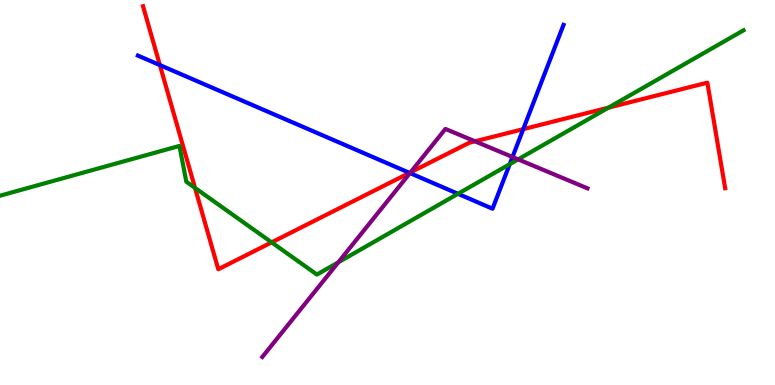[{'lines': ['blue', 'red'], 'intersections': [{'x': 2.06, 'y': 8.31}, {'x': 5.28, 'y': 5.51}, {'x': 6.75, 'y': 6.65}]}, {'lines': ['green', 'red'], 'intersections': [{'x': 2.52, 'y': 5.12}, {'x': 3.5, 'y': 3.7}, {'x': 7.85, 'y': 7.2}]}, {'lines': ['purple', 'red'], 'intersections': [{'x': 5.3, 'y': 5.52}, {'x': 6.13, 'y': 6.33}]}, {'lines': ['blue', 'green'], 'intersections': [{'x': 5.91, 'y': 4.97}, {'x': 6.58, 'y': 5.74}]}, {'lines': ['blue', 'purple'], 'intersections': [{'x': 5.29, 'y': 5.5}, {'x': 6.61, 'y': 5.92}]}, {'lines': ['green', 'purple'], 'intersections': [{'x': 4.37, 'y': 3.19}, {'x': 6.69, 'y': 5.86}]}]